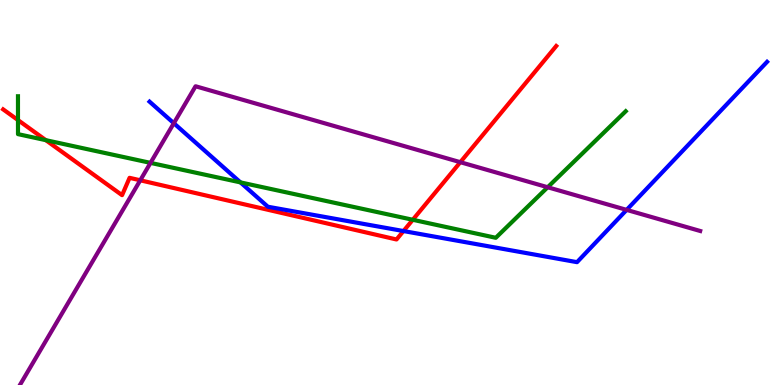[{'lines': ['blue', 'red'], 'intersections': [{'x': 5.21, 'y': 4.0}]}, {'lines': ['green', 'red'], 'intersections': [{'x': 0.232, 'y': 6.88}, {'x': 0.591, 'y': 6.36}, {'x': 5.33, 'y': 4.29}]}, {'lines': ['purple', 'red'], 'intersections': [{'x': 1.81, 'y': 5.32}, {'x': 5.94, 'y': 5.79}]}, {'lines': ['blue', 'green'], 'intersections': [{'x': 3.1, 'y': 5.26}]}, {'lines': ['blue', 'purple'], 'intersections': [{'x': 2.24, 'y': 6.8}, {'x': 8.09, 'y': 4.55}]}, {'lines': ['green', 'purple'], 'intersections': [{'x': 1.94, 'y': 5.77}, {'x': 7.07, 'y': 5.14}]}]